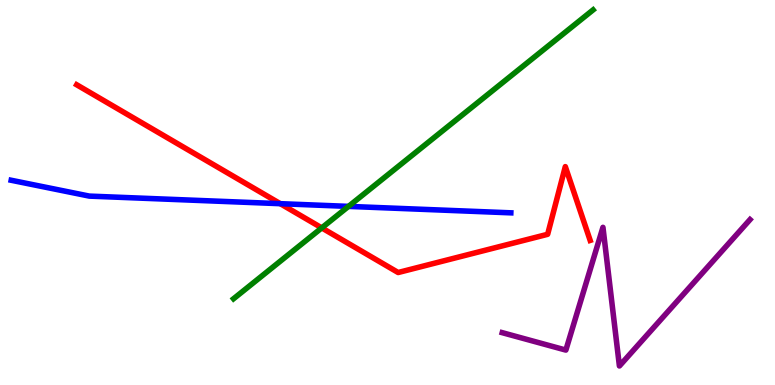[{'lines': ['blue', 'red'], 'intersections': [{'x': 3.62, 'y': 4.71}]}, {'lines': ['green', 'red'], 'intersections': [{'x': 4.15, 'y': 4.08}]}, {'lines': ['purple', 'red'], 'intersections': []}, {'lines': ['blue', 'green'], 'intersections': [{'x': 4.5, 'y': 4.64}]}, {'lines': ['blue', 'purple'], 'intersections': []}, {'lines': ['green', 'purple'], 'intersections': []}]